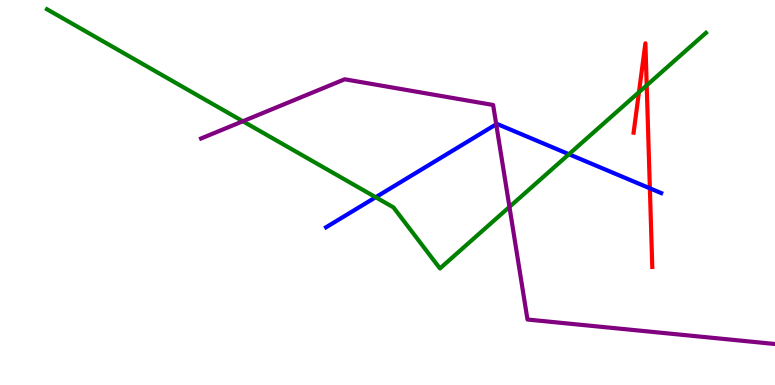[{'lines': ['blue', 'red'], 'intersections': [{'x': 8.39, 'y': 5.11}]}, {'lines': ['green', 'red'], 'intersections': [{'x': 8.24, 'y': 7.6}, {'x': 8.34, 'y': 7.78}]}, {'lines': ['purple', 'red'], 'intersections': []}, {'lines': ['blue', 'green'], 'intersections': [{'x': 4.85, 'y': 4.88}, {'x': 7.34, 'y': 5.99}]}, {'lines': ['blue', 'purple'], 'intersections': [{'x': 6.4, 'y': 6.77}]}, {'lines': ['green', 'purple'], 'intersections': [{'x': 3.13, 'y': 6.85}, {'x': 6.57, 'y': 4.63}]}]